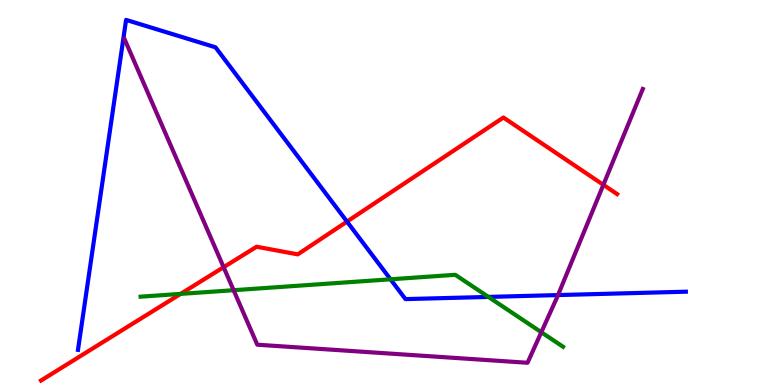[{'lines': ['blue', 'red'], 'intersections': [{'x': 4.48, 'y': 4.24}]}, {'lines': ['green', 'red'], 'intersections': [{'x': 2.33, 'y': 2.37}]}, {'lines': ['purple', 'red'], 'intersections': [{'x': 2.89, 'y': 3.06}, {'x': 7.79, 'y': 5.2}]}, {'lines': ['blue', 'green'], 'intersections': [{'x': 5.04, 'y': 2.75}, {'x': 6.3, 'y': 2.29}]}, {'lines': ['blue', 'purple'], 'intersections': [{'x': 7.2, 'y': 2.34}]}, {'lines': ['green', 'purple'], 'intersections': [{'x': 3.01, 'y': 2.46}, {'x': 6.98, 'y': 1.37}]}]